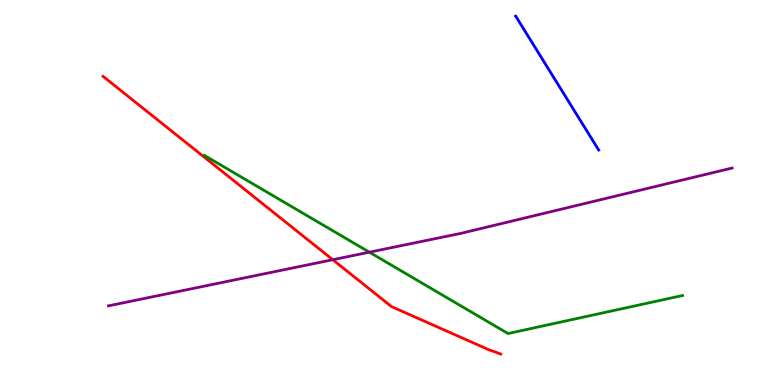[{'lines': ['blue', 'red'], 'intersections': []}, {'lines': ['green', 'red'], 'intersections': []}, {'lines': ['purple', 'red'], 'intersections': [{'x': 4.29, 'y': 3.25}]}, {'lines': ['blue', 'green'], 'intersections': []}, {'lines': ['blue', 'purple'], 'intersections': []}, {'lines': ['green', 'purple'], 'intersections': [{'x': 4.77, 'y': 3.45}]}]